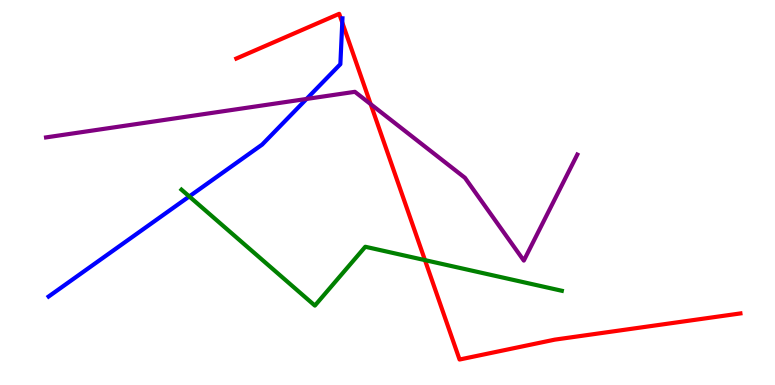[{'lines': ['blue', 'red'], 'intersections': [{'x': 4.42, 'y': 9.41}]}, {'lines': ['green', 'red'], 'intersections': [{'x': 5.48, 'y': 3.24}]}, {'lines': ['purple', 'red'], 'intersections': [{'x': 4.78, 'y': 7.29}]}, {'lines': ['blue', 'green'], 'intersections': [{'x': 2.44, 'y': 4.9}]}, {'lines': ['blue', 'purple'], 'intersections': [{'x': 3.96, 'y': 7.43}]}, {'lines': ['green', 'purple'], 'intersections': []}]